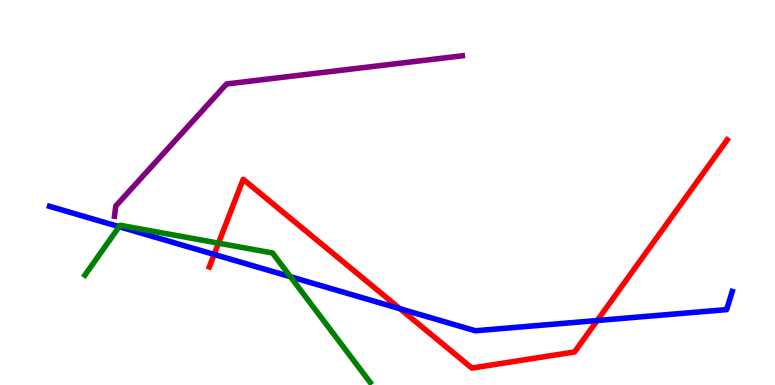[{'lines': ['blue', 'red'], 'intersections': [{'x': 2.76, 'y': 3.39}, {'x': 5.16, 'y': 1.98}, {'x': 7.71, 'y': 1.68}]}, {'lines': ['green', 'red'], 'intersections': [{'x': 2.82, 'y': 3.68}]}, {'lines': ['purple', 'red'], 'intersections': []}, {'lines': ['blue', 'green'], 'intersections': [{'x': 1.54, 'y': 4.11}, {'x': 3.75, 'y': 2.81}]}, {'lines': ['blue', 'purple'], 'intersections': []}, {'lines': ['green', 'purple'], 'intersections': []}]